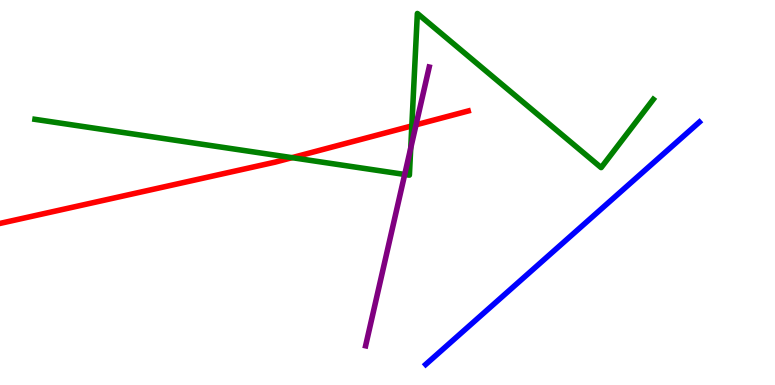[{'lines': ['blue', 'red'], 'intersections': []}, {'lines': ['green', 'red'], 'intersections': [{'x': 3.77, 'y': 5.9}, {'x': 5.31, 'y': 6.73}]}, {'lines': ['purple', 'red'], 'intersections': [{'x': 5.37, 'y': 6.76}]}, {'lines': ['blue', 'green'], 'intersections': []}, {'lines': ['blue', 'purple'], 'intersections': []}, {'lines': ['green', 'purple'], 'intersections': [{'x': 5.22, 'y': 5.47}, {'x': 5.3, 'y': 6.15}]}]